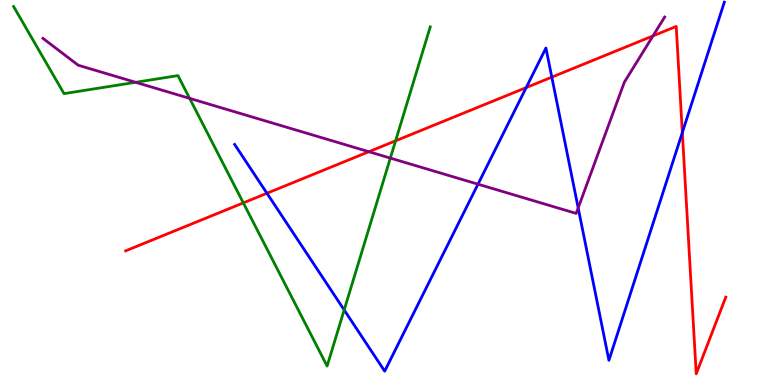[{'lines': ['blue', 'red'], 'intersections': [{'x': 3.44, 'y': 4.98}, {'x': 6.79, 'y': 7.73}, {'x': 7.12, 'y': 8.0}, {'x': 8.8, 'y': 6.56}]}, {'lines': ['green', 'red'], 'intersections': [{'x': 3.14, 'y': 4.73}, {'x': 5.1, 'y': 6.34}]}, {'lines': ['purple', 'red'], 'intersections': [{'x': 4.76, 'y': 6.06}, {'x': 8.43, 'y': 9.07}]}, {'lines': ['blue', 'green'], 'intersections': [{'x': 4.44, 'y': 1.95}]}, {'lines': ['blue', 'purple'], 'intersections': [{'x': 6.17, 'y': 5.22}, {'x': 7.46, 'y': 4.6}]}, {'lines': ['green', 'purple'], 'intersections': [{'x': 1.75, 'y': 7.86}, {'x': 2.45, 'y': 7.44}, {'x': 5.04, 'y': 5.89}]}]